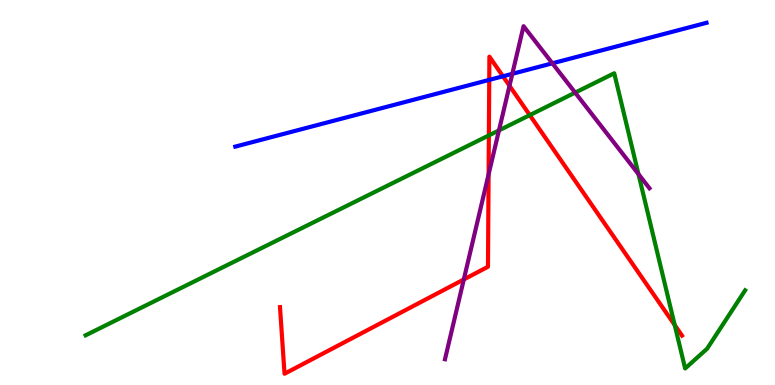[{'lines': ['blue', 'red'], 'intersections': [{'x': 6.31, 'y': 7.92}, {'x': 6.49, 'y': 8.02}]}, {'lines': ['green', 'red'], 'intersections': [{'x': 6.31, 'y': 6.48}, {'x': 6.84, 'y': 7.01}, {'x': 8.71, 'y': 1.56}]}, {'lines': ['purple', 'red'], 'intersections': [{'x': 5.98, 'y': 2.74}, {'x': 6.3, 'y': 5.47}, {'x': 6.57, 'y': 7.77}]}, {'lines': ['blue', 'green'], 'intersections': []}, {'lines': ['blue', 'purple'], 'intersections': [{'x': 6.61, 'y': 8.08}, {'x': 7.13, 'y': 8.36}]}, {'lines': ['green', 'purple'], 'intersections': [{'x': 6.44, 'y': 6.61}, {'x': 7.42, 'y': 7.59}, {'x': 8.24, 'y': 5.48}]}]